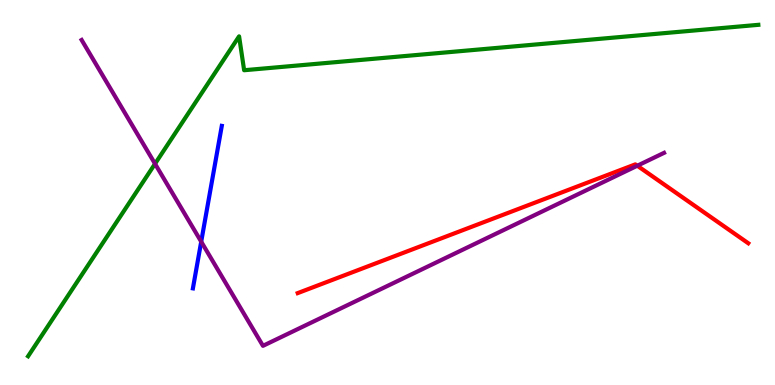[{'lines': ['blue', 'red'], 'intersections': []}, {'lines': ['green', 'red'], 'intersections': []}, {'lines': ['purple', 'red'], 'intersections': [{'x': 8.22, 'y': 5.7}]}, {'lines': ['blue', 'green'], 'intersections': []}, {'lines': ['blue', 'purple'], 'intersections': [{'x': 2.6, 'y': 3.72}]}, {'lines': ['green', 'purple'], 'intersections': [{'x': 2.0, 'y': 5.75}]}]